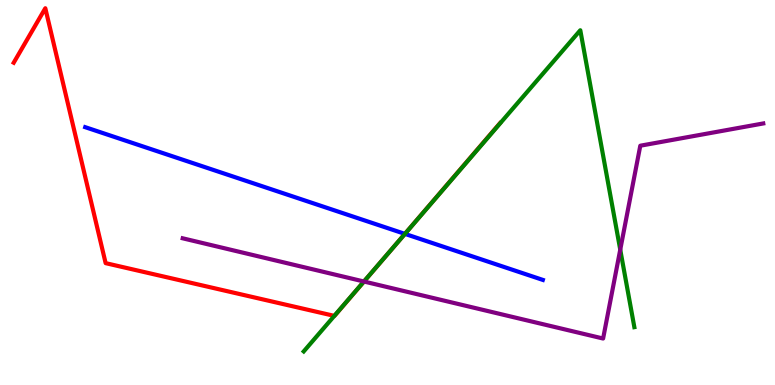[{'lines': ['blue', 'red'], 'intersections': [{'x': 5.22, 'y': 3.93}]}, {'lines': ['green', 'red'], 'intersections': [{'x': 4.31, 'y': 1.8}, {'x': 5.03, 'y': 3.46}]}, {'lines': ['purple', 'red'], 'intersections': [{'x': 4.7, 'y': 2.69}]}, {'lines': ['blue', 'green'], 'intersections': [{'x': 5.23, 'y': 3.93}]}, {'lines': ['blue', 'purple'], 'intersections': []}, {'lines': ['green', 'purple'], 'intersections': [{'x': 4.7, 'y': 2.69}, {'x': 8.0, 'y': 3.52}]}]